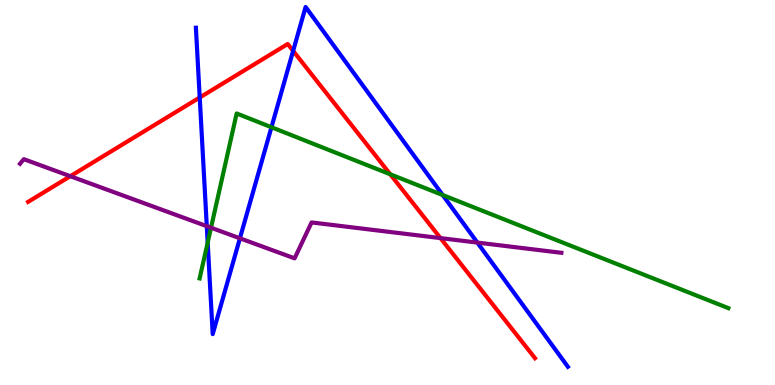[{'lines': ['blue', 'red'], 'intersections': [{'x': 2.58, 'y': 7.47}, {'x': 3.78, 'y': 8.68}]}, {'lines': ['green', 'red'], 'intersections': [{'x': 5.04, 'y': 5.47}]}, {'lines': ['purple', 'red'], 'intersections': [{'x': 0.907, 'y': 5.42}, {'x': 5.68, 'y': 3.82}]}, {'lines': ['blue', 'green'], 'intersections': [{'x': 2.68, 'y': 3.7}, {'x': 3.5, 'y': 6.7}, {'x': 5.71, 'y': 4.93}]}, {'lines': ['blue', 'purple'], 'intersections': [{'x': 2.67, 'y': 4.13}, {'x': 3.1, 'y': 3.81}, {'x': 6.16, 'y': 3.7}]}, {'lines': ['green', 'purple'], 'intersections': [{'x': 2.72, 'y': 4.09}]}]